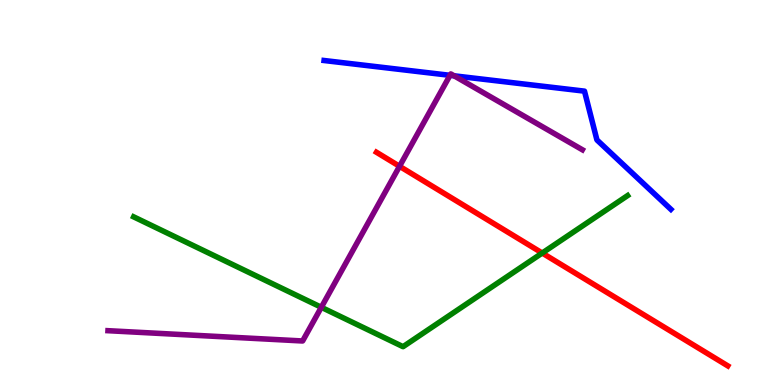[{'lines': ['blue', 'red'], 'intersections': []}, {'lines': ['green', 'red'], 'intersections': [{'x': 7.0, 'y': 3.43}]}, {'lines': ['purple', 'red'], 'intersections': [{'x': 5.16, 'y': 5.68}]}, {'lines': ['blue', 'green'], 'intersections': []}, {'lines': ['blue', 'purple'], 'intersections': [{'x': 5.81, 'y': 8.04}, {'x': 5.86, 'y': 8.03}]}, {'lines': ['green', 'purple'], 'intersections': [{'x': 4.15, 'y': 2.02}]}]